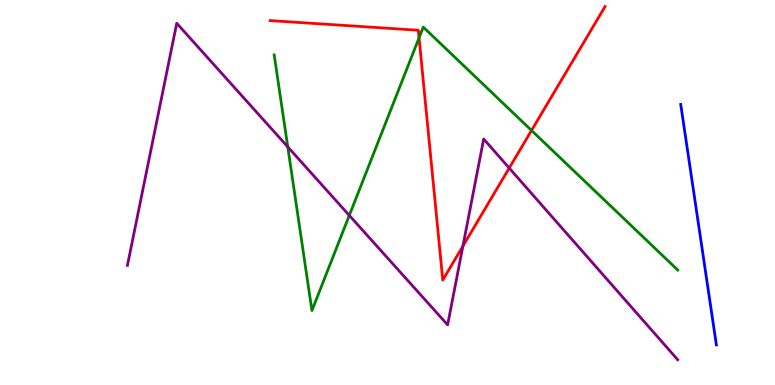[{'lines': ['blue', 'red'], 'intersections': []}, {'lines': ['green', 'red'], 'intersections': [{'x': 5.41, 'y': 9.02}, {'x': 6.86, 'y': 6.61}]}, {'lines': ['purple', 'red'], 'intersections': [{'x': 5.97, 'y': 3.61}, {'x': 6.57, 'y': 5.64}]}, {'lines': ['blue', 'green'], 'intersections': []}, {'lines': ['blue', 'purple'], 'intersections': []}, {'lines': ['green', 'purple'], 'intersections': [{'x': 3.71, 'y': 6.18}, {'x': 4.51, 'y': 4.41}]}]